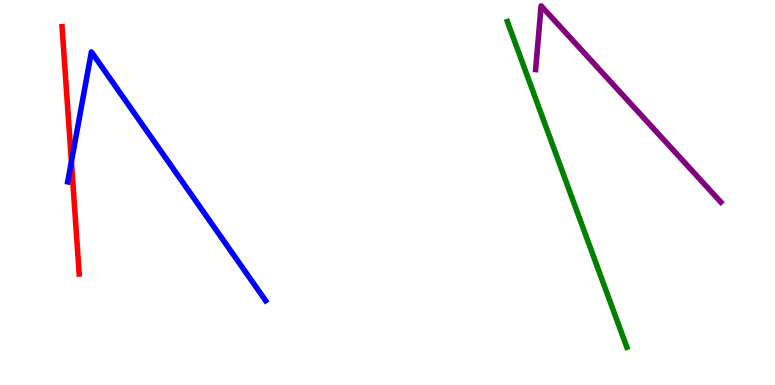[{'lines': ['blue', 'red'], 'intersections': [{'x': 0.921, 'y': 5.8}]}, {'lines': ['green', 'red'], 'intersections': []}, {'lines': ['purple', 'red'], 'intersections': []}, {'lines': ['blue', 'green'], 'intersections': []}, {'lines': ['blue', 'purple'], 'intersections': []}, {'lines': ['green', 'purple'], 'intersections': []}]